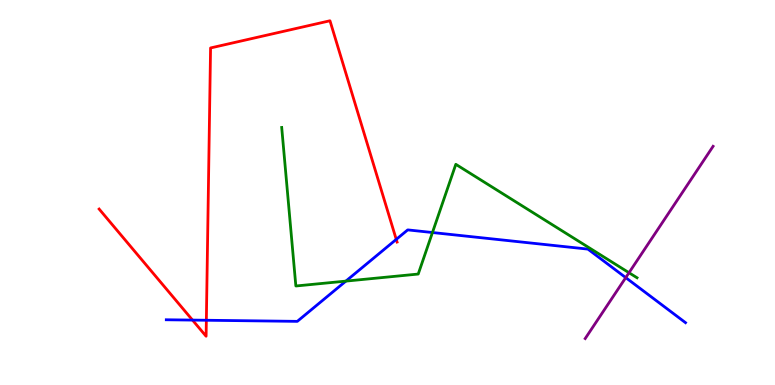[{'lines': ['blue', 'red'], 'intersections': [{'x': 2.48, 'y': 1.69}, {'x': 2.66, 'y': 1.68}, {'x': 5.11, 'y': 3.78}]}, {'lines': ['green', 'red'], 'intersections': []}, {'lines': ['purple', 'red'], 'intersections': []}, {'lines': ['blue', 'green'], 'intersections': [{'x': 4.46, 'y': 2.7}, {'x': 5.58, 'y': 3.96}]}, {'lines': ['blue', 'purple'], 'intersections': [{'x': 8.07, 'y': 2.79}]}, {'lines': ['green', 'purple'], 'intersections': [{'x': 8.12, 'y': 2.92}]}]